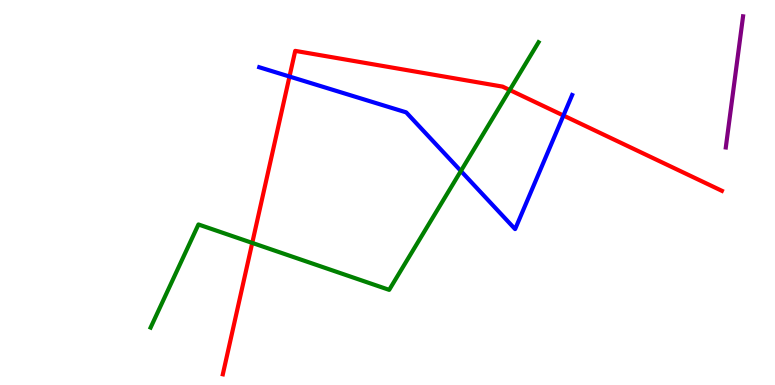[{'lines': ['blue', 'red'], 'intersections': [{'x': 3.74, 'y': 8.01}, {'x': 7.27, 'y': 7.0}]}, {'lines': ['green', 'red'], 'intersections': [{'x': 3.25, 'y': 3.69}, {'x': 6.58, 'y': 7.66}]}, {'lines': ['purple', 'red'], 'intersections': []}, {'lines': ['blue', 'green'], 'intersections': [{'x': 5.95, 'y': 5.56}]}, {'lines': ['blue', 'purple'], 'intersections': []}, {'lines': ['green', 'purple'], 'intersections': []}]